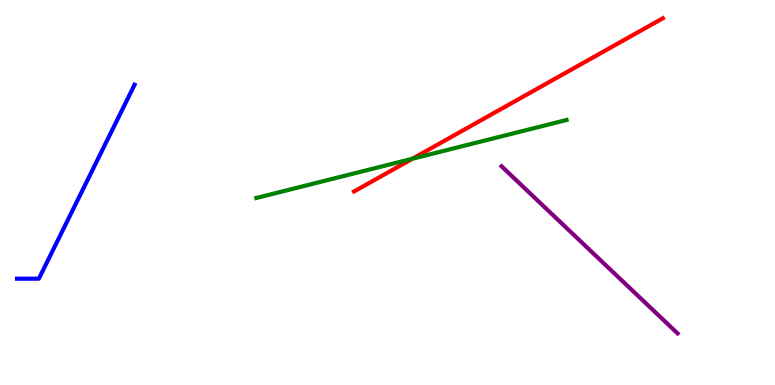[{'lines': ['blue', 'red'], 'intersections': []}, {'lines': ['green', 'red'], 'intersections': [{'x': 5.32, 'y': 5.88}]}, {'lines': ['purple', 'red'], 'intersections': []}, {'lines': ['blue', 'green'], 'intersections': []}, {'lines': ['blue', 'purple'], 'intersections': []}, {'lines': ['green', 'purple'], 'intersections': []}]